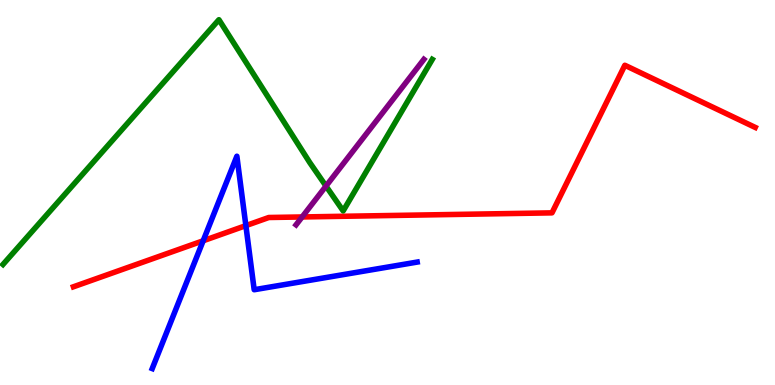[{'lines': ['blue', 'red'], 'intersections': [{'x': 2.62, 'y': 3.75}, {'x': 3.17, 'y': 4.14}]}, {'lines': ['green', 'red'], 'intersections': []}, {'lines': ['purple', 'red'], 'intersections': [{'x': 3.9, 'y': 4.36}]}, {'lines': ['blue', 'green'], 'intersections': []}, {'lines': ['blue', 'purple'], 'intersections': []}, {'lines': ['green', 'purple'], 'intersections': [{'x': 4.21, 'y': 5.17}]}]